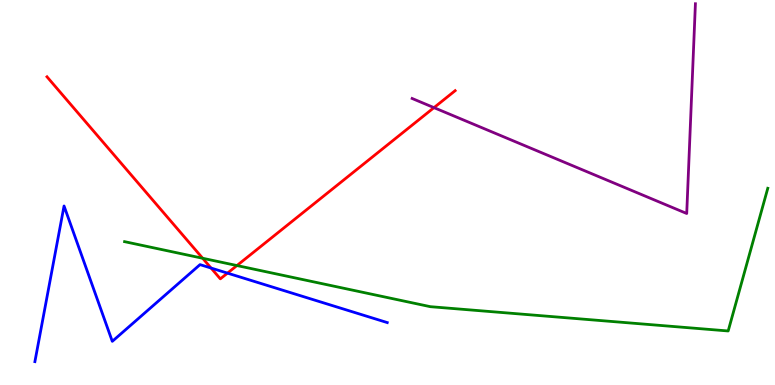[{'lines': ['blue', 'red'], 'intersections': [{'x': 2.72, 'y': 3.04}, {'x': 2.94, 'y': 2.91}]}, {'lines': ['green', 'red'], 'intersections': [{'x': 2.61, 'y': 3.29}, {'x': 3.06, 'y': 3.1}]}, {'lines': ['purple', 'red'], 'intersections': [{'x': 5.6, 'y': 7.2}]}, {'lines': ['blue', 'green'], 'intersections': []}, {'lines': ['blue', 'purple'], 'intersections': []}, {'lines': ['green', 'purple'], 'intersections': []}]